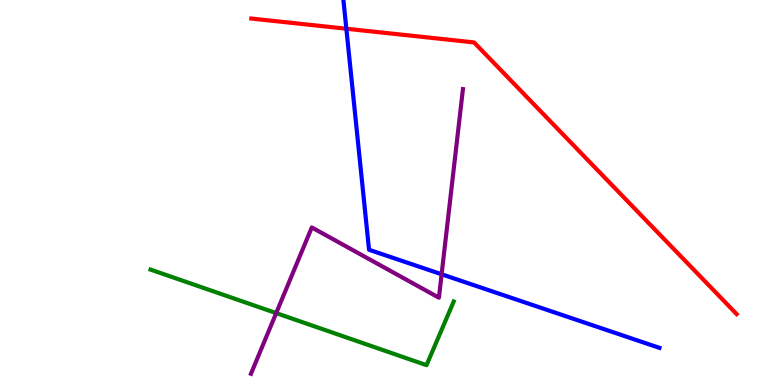[{'lines': ['blue', 'red'], 'intersections': [{'x': 4.47, 'y': 9.25}]}, {'lines': ['green', 'red'], 'intersections': []}, {'lines': ['purple', 'red'], 'intersections': []}, {'lines': ['blue', 'green'], 'intersections': []}, {'lines': ['blue', 'purple'], 'intersections': [{'x': 5.7, 'y': 2.88}]}, {'lines': ['green', 'purple'], 'intersections': [{'x': 3.56, 'y': 1.87}]}]